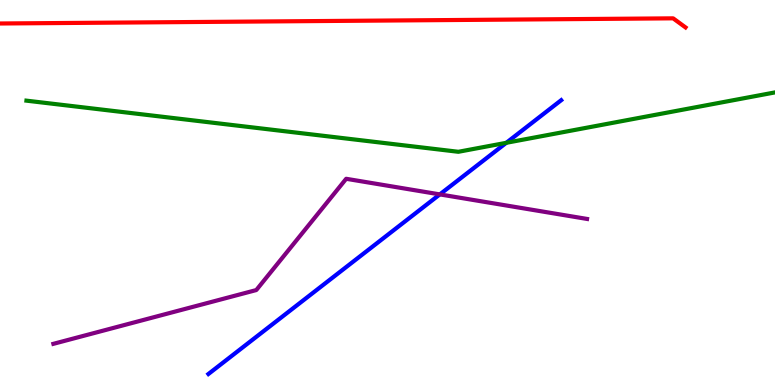[{'lines': ['blue', 'red'], 'intersections': []}, {'lines': ['green', 'red'], 'intersections': []}, {'lines': ['purple', 'red'], 'intersections': []}, {'lines': ['blue', 'green'], 'intersections': [{'x': 6.53, 'y': 6.29}]}, {'lines': ['blue', 'purple'], 'intersections': [{'x': 5.68, 'y': 4.95}]}, {'lines': ['green', 'purple'], 'intersections': []}]